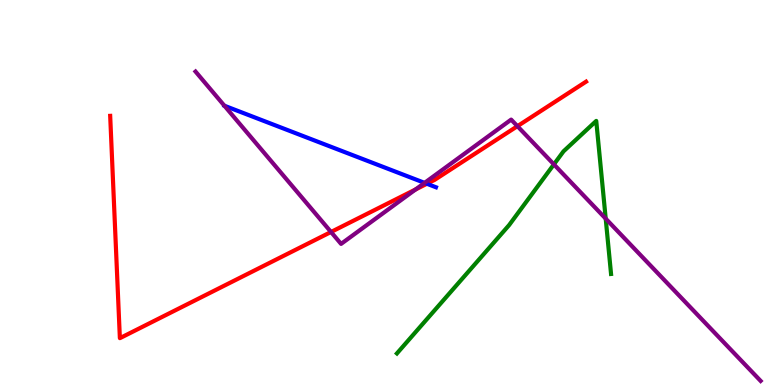[{'lines': ['blue', 'red'], 'intersections': [{'x': 5.51, 'y': 5.23}]}, {'lines': ['green', 'red'], 'intersections': []}, {'lines': ['purple', 'red'], 'intersections': [{'x': 4.27, 'y': 3.97}, {'x': 5.36, 'y': 5.08}, {'x': 6.68, 'y': 6.72}]}, {'lines': ['blue', 'green'], 'intersections': []}, {'lines': ['blue', 'purple'], 'intersections': [{'x': 5.48, 'y': 5.25}]}, {'lines': ['green', 'purple'], 'intersections': [{'x': 7.15, 'y': 5.73}, {'x': 7.82, 'y': 4.32}]}]